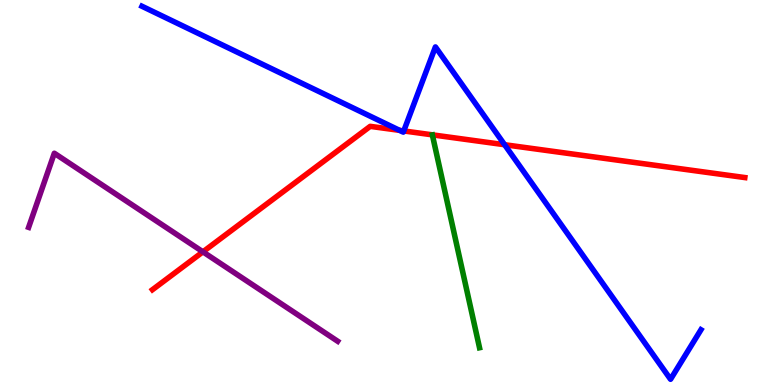[{'lines': ['blue', 'red'], 'intersections': [{'x': 5.16, 'y': 6.61}, {'x': 5.21, 'y': 6.6}, {'x': 6.51, 'y': 6.24}]}, {'lines': ['green', 'red'], 'intersections': []}, {'lines': ['purple', 'red'], 'intersections': [{'x': 2.62, 'y': 3.46}]}, {'lines': ['blue', 'green'], 'intersections': []}, {'lines': ['blue', 'purple'], 'intersections': []}, {'lines': ['green', 'purple'], 'intersections': []}]